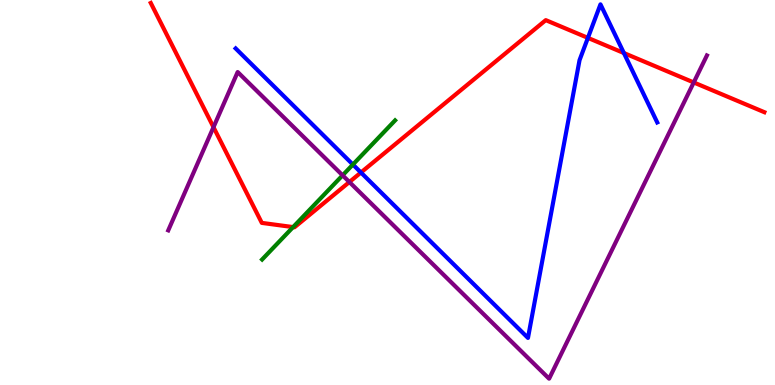[{'lines': ['blue', 'red'], 'intersections': [{'x': 4.66, 'y': 5.52}, {'x': 7.59, 'y': 9.02}, {'x': 8.05, 'y': 8.62}]}, {'lines': ['green', 'red'], 'intersections': [{'x': 3.78, 'y': 4.1}]}, {'lines': ['purple', 'red'], 'intersections': [{'x': 2.75, 'y': 6.7}, {'x': 4.51, 'y': 5.27}, {'x': 8.95, 'y': 7.86}]}, {'lines': ['blue', 'green'], 'intersections': [{'x': 4.55, 'y': 5.73}]}, {'lines': ['blue', 'purple'], 'intersections': []}, {'lines': ['green', 'purple'], 'intersections': [{'x': 4.42, 'y': 5.45}]}]